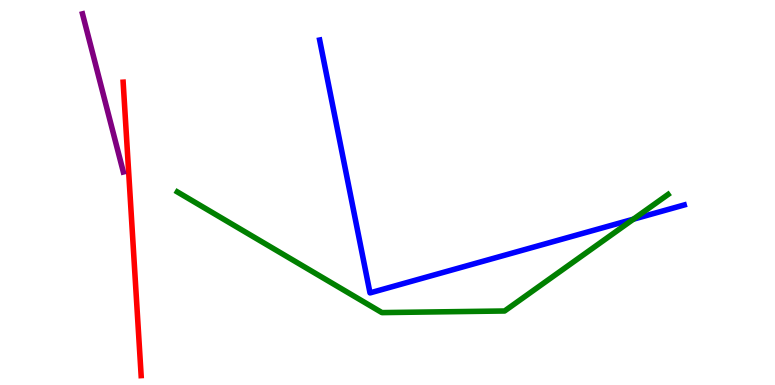[{'lines': ['blue', 'red'], 'intersections': []}, {'lines': ['green', 'red'], 'intersections': []}, {'lines': ['purple', 'red'], 'intersections': []}, {'lines': ['blue', 'green'], 'intersections': [{'x': 8.17, 'y': 4.31}]}, {'lines': ['blue', 'purple'], 'intersections': []}, {'lines': ['green', 'purple'], 'intersections': []}]